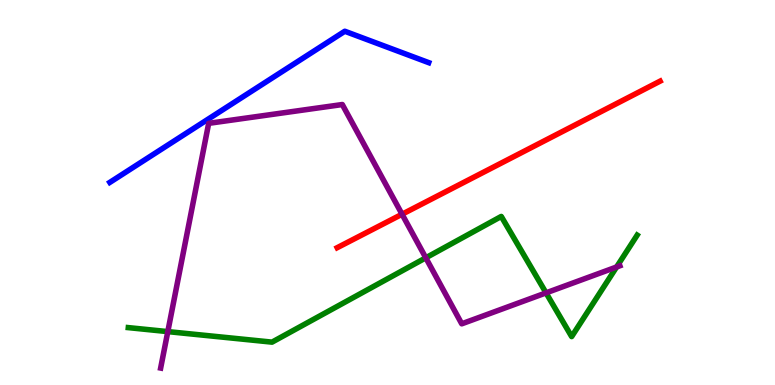[{'lines': ['blue', 'red'], 'intersections': []}, {'lines': ['green', 'red'], 'intersections': []}, {'lines': ['purple', 'red'], 'intersections': [{'x': 5.19, 'y': 4.44}]}, {'lines': ['blue', 'green'], 'intersections': []}, {'lines': ['blue', 'purple'], 'intersections': []}, {'lines': ['green', 'purple'], 'intersections': [{'x': 2.17, 'y': 1.39}, {'x': 5.49, 'y': 3.3}, {'x': 7.05, 'y': 2.39}, {'x': 7.96, 'y': 3.07}]}]